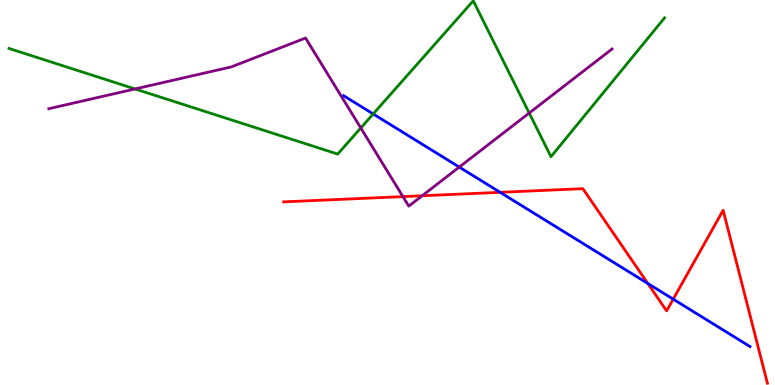[{'lines': ['blue', 'red'], 'intersections': [{'x': 6.45, 'y': 5.0}, {'x': 8.36, 'y': 2.64}, {'x': 8.69, 'y': 2.23}]}, {'lines': ['green', 'red'], 'intersections': []}, {'lines': ['purple', 'red'], 'intersections': [{'x': 5.2, 'y': 4.89}, {'x': 5.45, 'y': 4.92}]}, {'lines': ['blue', 'green'], 'intersections': [{'x': 4.82, 'y': 7.04}]}, {'lines': ['blue', 'purple'], 'intersections': [{'x': 5.93, 'y': 5.66}]}, {'lines': ['green', 'purple'], 'intersections': [{'x': 1.74, 'y': 7.69}, {'x': 4.66, 'y': 6.68}, {'x': 6.83, 'y': 7.06}]}]